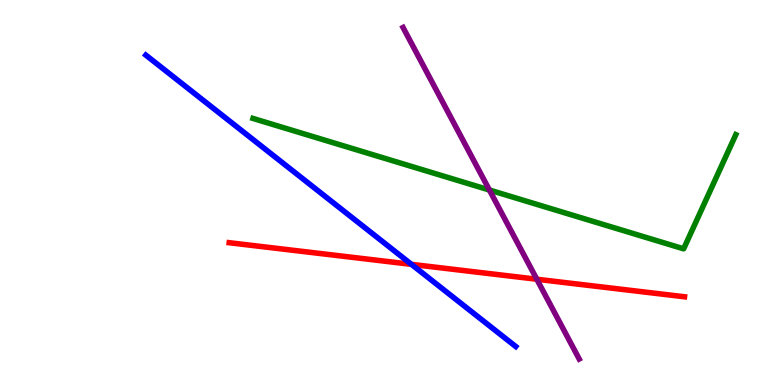[{'lines': ['blue', 'red'], 'intersections': [{'x': 5.31, 'y': 3.13}]}, {'lines': ['green', 'red'], 'intersections': []}, {'lines': ['purple', 'red'], 'intersections': [{'x': 6.93, 'y': 2.75}]}, {'lines': ['blue', 'green'], 'intersections': []}, {'lines': ['blue', 'purple'], 'intersections': []}, {'lines': ['green', 'purple'], 'intersections': [{'x': 6.31, 'y': 5.06}]}]